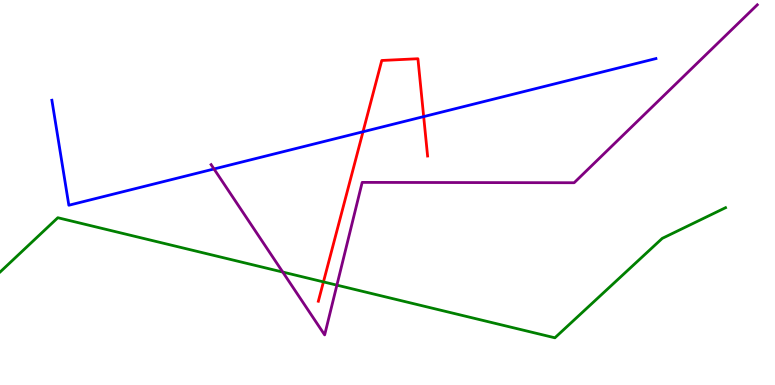[{'lines': ['blue', 'red'], 'intersections': [{'x': 4.68, 'y': 6.58}, {'x': 5.47, 'y': 6.97}]}, {'lines': ['green', 'red'], 'intersections': [{'x': 4.17, 'y': 2.68}]}, {'lines': ['purple', 'red'], 'intersections': []}, {'lines': ['blue', 'green'], 'intersections': []}, {'lines': ['blue', 'purple'], 'intersections': [{'x': 2.76, 'y': 5.61}]}, {'lines': ['green', 'purple'], 'intersections': [{'x': 3.65, 'y': 2.93}, {'x': 4.35, 'y': 2.59}]}]